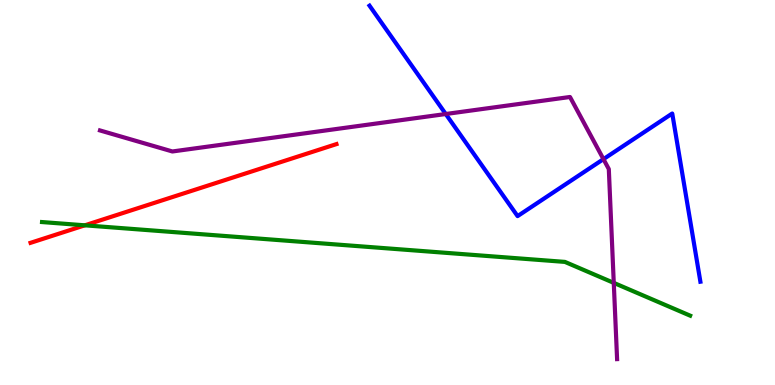[{'lines': ['blue', 'red'], 'intersections': []}, {'lines': ['green', 'red'], 'intersections': [{'x': 1.09, 'y': 4.15}]}, {'lines': ['purple', 'red'], 'intersections': []}, {'lines': ['blue', 'green'], 'intersections': []}, {'lines': ['blue', 'purple'], 'intersections': [{'x': 5.75, 'y': 7.04}, {'x': 7.79, 'y': 5.87}]}, {'lines': ['green', 'purple'], 'intersections': [{'x': 7.92, 'y': 2.65}]}]